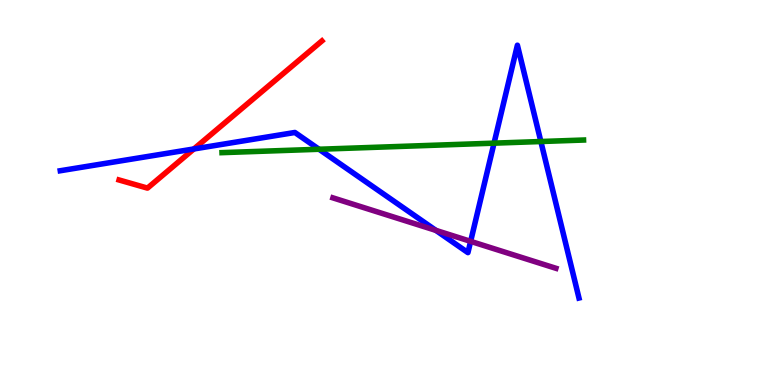[{'lines': ['blue', 'red'], 'intersections': [{'x': 2.5, 'y': 6.13}]}, {'lines': ['green', 'red'], 'intersections': []}, {'lines': ['purple', 'red'], 'intersections': []}, {'lines': ['blue', 'green'], 'intersections': [{'x': 4.12, 'y': 6.12}, {'x': 6.37, 'y': 6.28}, {'x': 6.98, 'y': 6.32}]}, {'lines': ['blue', 'purple'], 'intersections': [{'x': 5.62, 'y': 4.02}, {'x': 6.07, 'y': 3.73}]}, {'lines': ['green', 'purple'], 'intersections': []}]